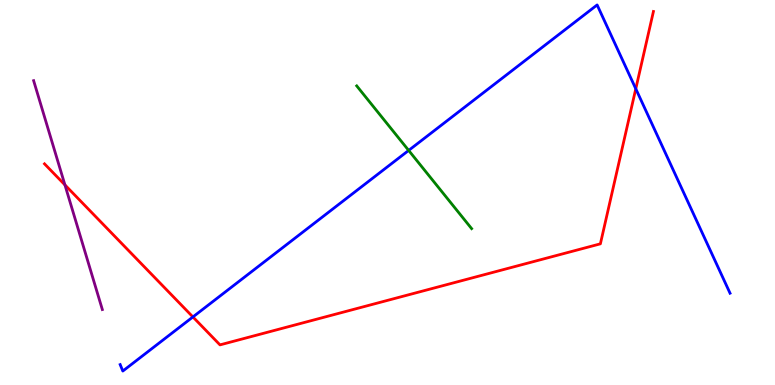[{'lines': ['blue', 'red'], 'intersections': [{'x': 2.49, 'y': 1.77}, {'x': 8.2, 'y': 7.69}]}, {'lines': ['green', 'red'], 'intersections': []}, {'lines': ['purple', 'red'], 'intersections': [{'x': 0.838, 'y': 5.2}]}, {'lines': ['blue', 'green'], 'intersections': [{'x': 5.27, 'y': 6.09}]}, {'lines': ['blue', 'purple'], 'intersections': []}, {'lines': ['green', 'purple'], 'intersections': []}]